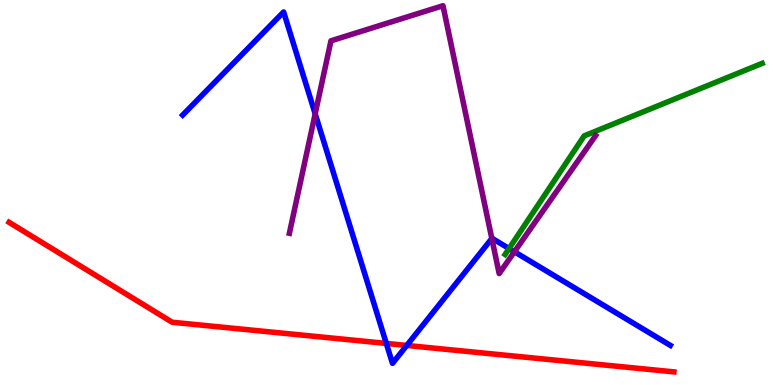[{'lines': ['blue', 'red'], 'intersections': [{'x': 4.98, 'y': 1.08}, {'x': 5.25, 'y': 1.03}]}, {'lines': ['green', 'red'], 'intersections': []}, {'lines': ['purple', 'red'], 'intersections': []}, {'lines': ['blue', 'green'], 'intersections': [{'x': 6.57, 'y': 3.54}]}, {'lines': ['blue', 'purple'], 'intersections': [{'x': 4.07, 'y': 7.04}, {'x': 6.35, 'y': 3.8}, {'x': 6.64, 'y': 3.46}]}, {'lines': ['green', 'purple'], 'intersections': []}]